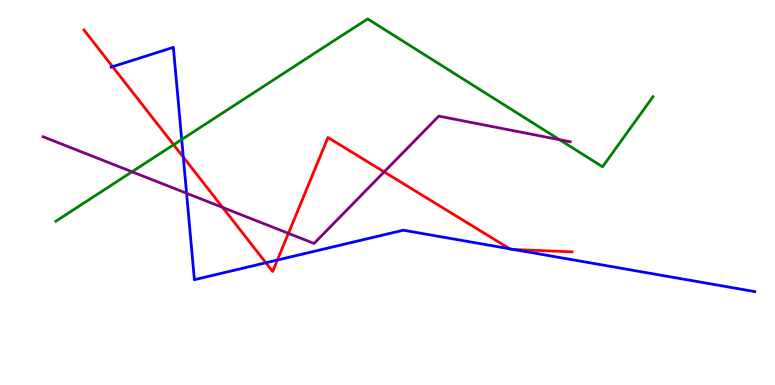[{'lines': ['blue', 'red'], 'intersections': [{'x': 1.45, 'y': 8.27}, {'x': 2.37, 'y': 5.92}, {'x': 3.43, 'y': 3.18}, {'x': 3.58, 'y': 3.25}, {'x': 6.58, 'y': 3.54}, {'x': 6.63, 'y': 3.52}]}, {'lines': ['green', 'red'], 'intersections': [{'x': 2.24, 'y': 6.24}]}, {'lines': ['purple', 'red'], 'intersections': [{'x': 2.87, 'y': 4.61}, {'x': 3.72, 'y': 3.94}, {'x': 4.96, 'y': 5.53}]}, {'lines': ['blue', 'green'], 'intersections': [{'x': 2.34, 'y': 6.38}]}, {'lines': ['blue', 'purple'], 'intersections': [{'x': 2.41, 'y': 4.98}]}, {'lines': ['green', 'purple'], 'intersections': [{'x': 1.7, 'y': 5.54}, {'x': 7.22, 'y': 6.37}]}]